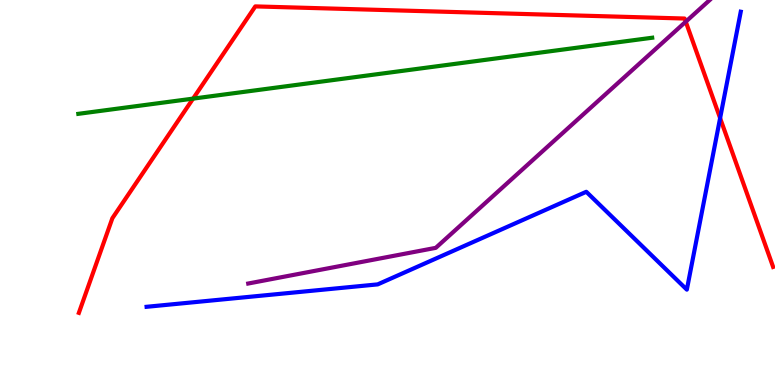[{'lines': ['blue', 'red'], 'intersections': [{'x': 9.29, 'y': 6.93}]}, {'lines': ['green', 'red'], 'intersections': [{'x': 2.49, 'y': 7.44}]}, {'lines': ['purple', 'red'], 'intersections': [{'x': 8.85, 'y': 9.44}]}, {'lines': ['blue', 'green'], 'intersections': []}, {'lines': ['blue', 'purple'], 'intersections': []}, {'lines': ['green', 'purple'], 'intersections': []}]